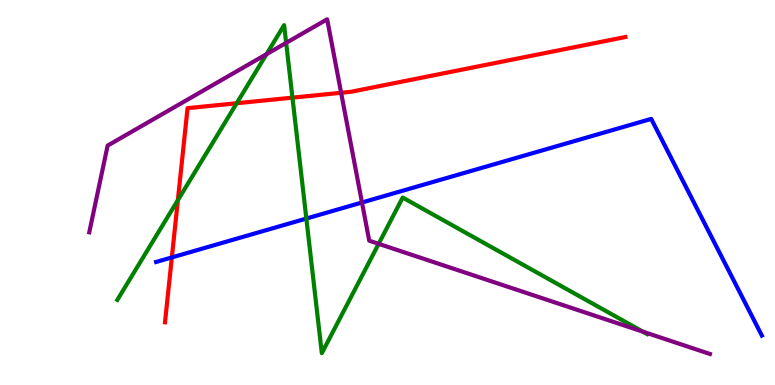[{'lines': ['blue', 'red'], 'intersections': [{'x': 2.22, 'y': 3.31}]}, {'lines': ['green', 'red'], 'intersections': [{'x': 2.29, 'y': 4.8}, {'x': 3.05, 'y': 7.32}, {'x': 3.77, 'y': 7.46}]}, {'lines': ['purple', 'red'], 'intersections': [{'x': 4.4, 'y': 7.59}]}, {'lines': ['blue', 'green'], 'intersections': [{'x': 3.95, 'y': 4.32}]}, {'lines': ['blue', 'purple'], 'intersections': [{'x': 4.67, 'y': 4.74}]}, {'lines': ['green', 'purple'], 'intersections': [{'x': 3.44, 'y': 8.59}, {'x': 3.69, 'y': 8.89}, {'x': 4.89, 'y': 3.67}, {'x': 8.3, 'y': 1.38}]}]